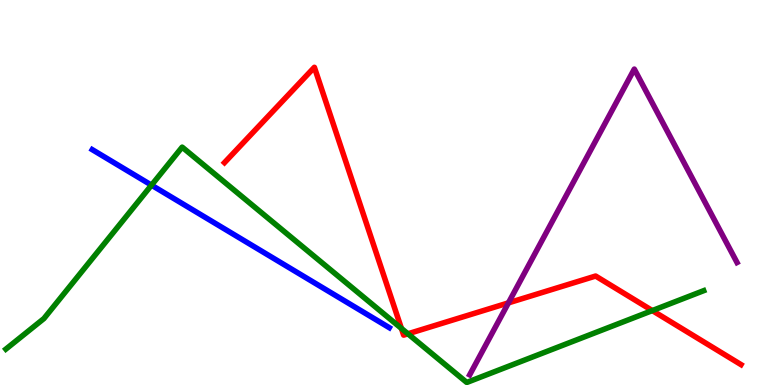[{'lines': ['blue', 'red'], 'intersections': []}, {'lines': ['green', 'red'], 'intersections': [{'x': 5.18, 'y': 1.47}, {'x': 5.26, 'y': 1.33}, {'x': 8.42, 'y': 1.93}]}, {'lines': ['purple', 'red'], 'intersections': [{'x': 6.56, 'y': 2.13}]}, {'lines': ['blue', 'green'], 'intersections': [{'x': 1.95, 'y': 5.19}]}, {'lines': ['blue', 'purple'], 'intersections': []}, {'lines': ['green', 'purple'], 'intersections': []}]